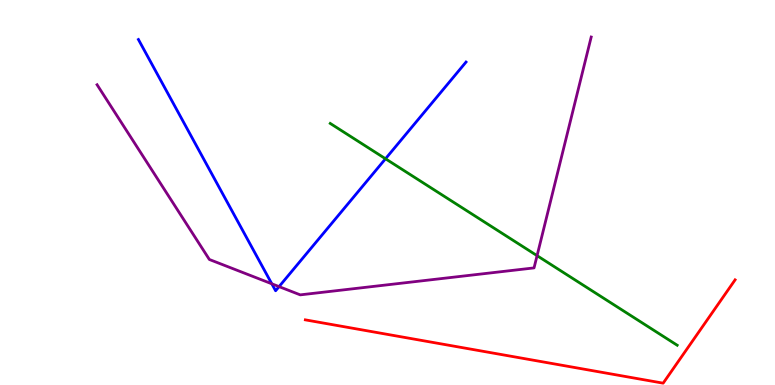[{'lines': ['blue', 'red'], 'intersections': []}, {'lines': ['green', 'red'], 'intersections': []}, {'lines': ['purple', 'red'], 'intersections': []}, {'lines': ['blue', 'green'], 'intersections': [{'x': 4.97, 'y': 5.88}]}, {'lines': ['blue', 'purple'], 'intersections': [{'x': 3.51, 'y': 2.63}, {'x': 3.6, 'y': 2.56}]}, {'lines': ['green', 'purple'], 'intersections': [{'x': 6.93, 'y': 3.36}]}]